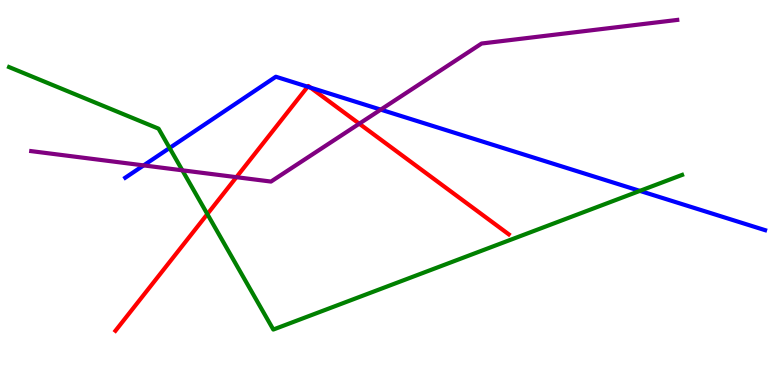[{'lines': ['blue', 'red'], 'intersections': [{'x': 3.97, 'y': 7.75}, {'x': 4.01, 'y': 7.73}]}, {'lines': ['green', 'red'], 'intersections': [{'x': 2.68, 'y': 4.44}]}, {'lines': ['purple', 'red'], 'intersections': [{'x': 3.05, 'y': 5.4}, {'x': 4.64, 'y': 6.79}]}, {'lines': ['blue', 'green'], 'intersections': [{'x': 2.19, 'y': 6.16}, {'x': 8.26, 'y': 5.04}]}, {'lines': ['blue', 'purple'], 'intersections': [{'x': 1.85, 'y': 5.7}, {'x': 4.91, 'y': 7.15}]}, {'lines': ['green', 'purple'], 'intersections': [{'x': 2.35, 'y': 5.58}]}]